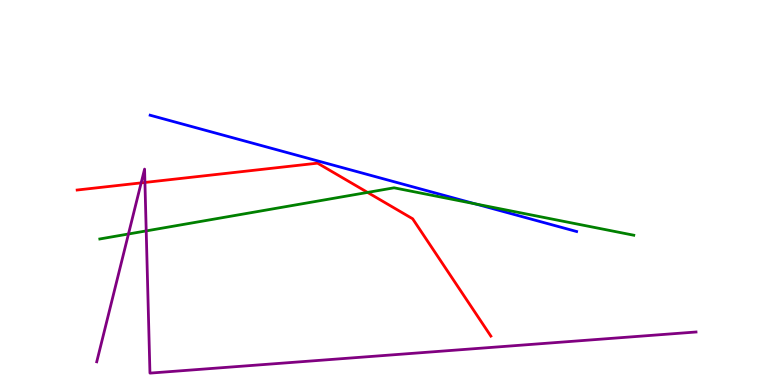[{'lines': ['blue', 'red'], 'intersections': []}, {'lines': ['green', 'red'], 'intersections': [{'x': 4.74, 'y': 5.0}]}, {'lines': ['purple', 'red'], 'intersections': [{'x': 1.82, 'y': 5.25}, {'x': 1.87, 'y': 5.26}]}, {'lines': ['blue', 'green'], 'intersections': [{'x': 6.13, 'y': 4.7}]}, {'lines': ['blue', 'purple'], 'intersections': []}, {'lines': ['green', 'purple'], 'intersections': [{'x': 1.66, 'y': 3.92}, {'x': 1.89, 'y': 4.0}]}]